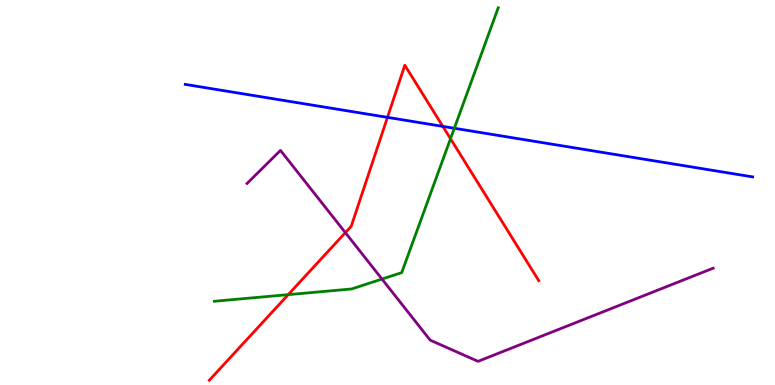[{'lines': ['blue', 'red'], 'intersections': [{'x': 5.0, 'y': 6.95}, {'x': 5.71, 'y': 6.72}]}, {'lines': ['green', 'red'], 'intersections': [{'x': 3.72, 'y': 2.35}, {'x': 5.81, 'y': 6.4}]}, {'lines': ['purple', 'red'], 'intersections': [{'x': 4.46, 'y': 3.96}]}, {'lines': ['blue', 'green'], 'intersections': [{'x': 5.86, 'y': 6.67}]}, {'lines': ['blue', 'purple'], 'intersections': []}, {'lines': ['green', 'purple'], 'intersections': [{'x': 4.93, 'y': 2.75}]}]